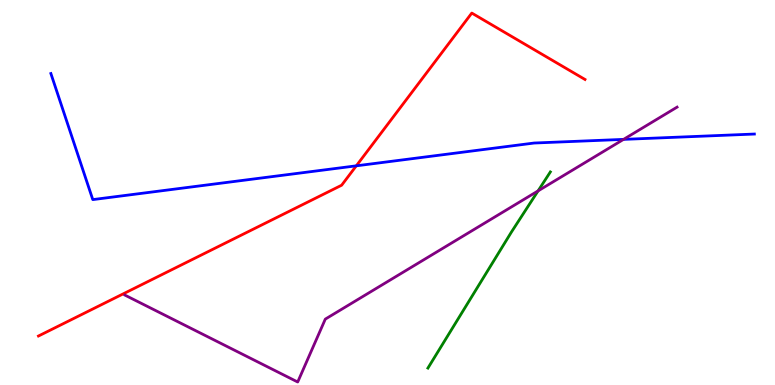[{'lines': ['blue', 'red'], 'intersections': [{'x': 4.6, 'y': 5.69}]}, {'lines': ['green', 'red'], 'intersections': []}, {'lines': ['purple', 'red'], 'intersections': []}, {'lines': ['blue', 'green'], 'intersections': []}, {'lines': ['blue', 'purple'], 'intersections': [{'x': 8.05, 'y': 6.38}]}, {'lines': ['green', 'purple'], 'intersections': [{'x': 6.94, 'y': 5.04}]}]